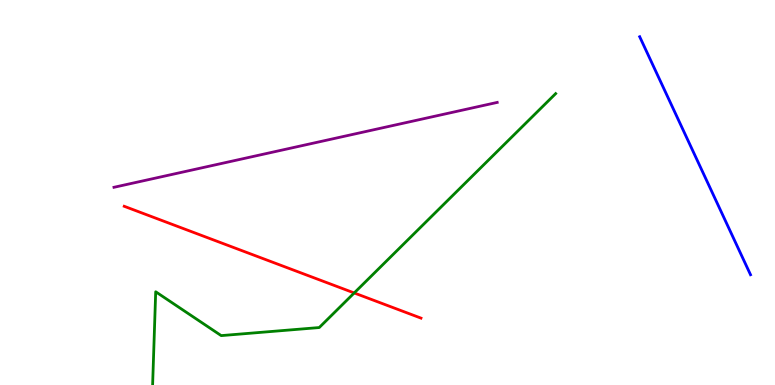[{'lines': ['blue', 'red'], 'intersections': []}, {'lines': ['green', 'red'], 'intersections': [{'x': 4.57, 'y': 2.39}]}, {'lines': ['purple', 'red'], 'intersections': []}, {'lines': ['blue', 'green'], 'intersections': []}, {'lines': ['blue', 'purple'], 'intersections': []}, {'lines': ['green', 'purple'], 'intersections': []}]